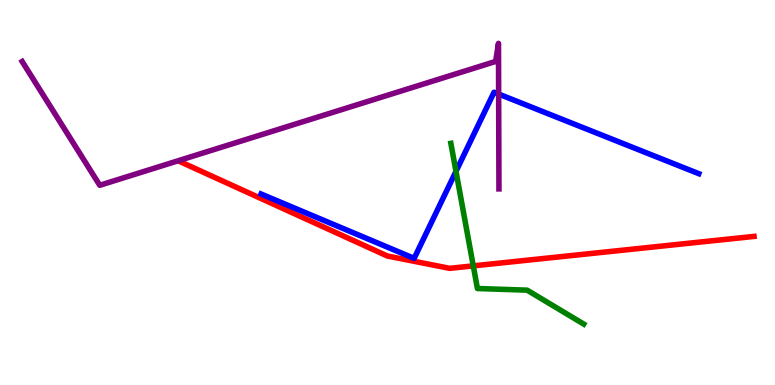[{'lines': ['blue', 'red'], 'intersections': []}, {'lines': ['green', 'red'], 'intersections': [{'x': 6.11, 'y': 3.09}]}, {'lines': ['purple', 'red'], 'intersections': []}, {'lines': ['blue', 'green'], 'intersections': [{'x': 5.88, 'y': 5.55}]}, {'lines': ['blue', 'purple'], 'intersections': [{'x': 6.43, 'y': 7.56}]}, {'lines': ['green', 'purple'], 'intersections': []}]